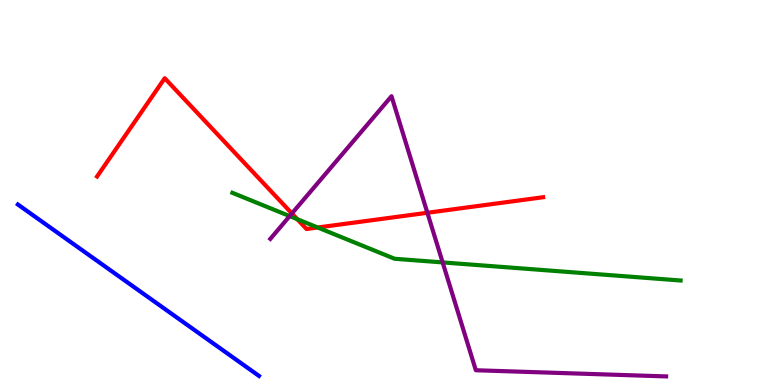[{'lines': ['blue', 'red'], 'intersections': []}, {'lines': ['green', 'red'], 'intersections': [{'x': 3.84, 'y': 4.31}, {'x': 4.1, 'y': 4.09}]}, {'lines': ['purple', 'red'], 'intersections': [{'x': 3.77, 'y': 4.46}, {'x': 5.51, 'y': 4.47}]}, {'lines': ['blue', 'green'], 'intersections': []}, {'lines': ['blue', 'purple'], 'intersections': []}, {'lines': ['green', 'purple'], 'intersections': [{'x': 3.74, 'y': 4.39}, {'x': 5.71, 'y': 3.18}]}]